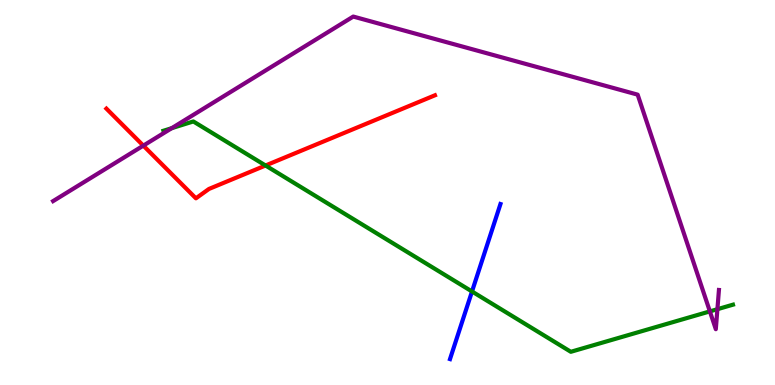[{'lines': ['blue', 'red'], 'intersections': []}, {'lines': ['green', 'red'], 'intersections': [{'x': 3.43, 'y': 5.7}]}, {'lines': ['purple', 'red'], 'intersections': [{'x': 1.85, 'y': 6.22}]}, {'lines': ['blue', 'green'], 'intersections': [{'x': 6.09, 'y': 2.43}]}, {'lines': ['blue', 'purple'], 'intersections': []}, {'lines': ['green', 'purple'], 'intersections': [{'x': 2.22, 'y': 6.67}, {'x': 9.16, 'y': 1.91}, {'x': 9.26, 'y': 1.97}]}]